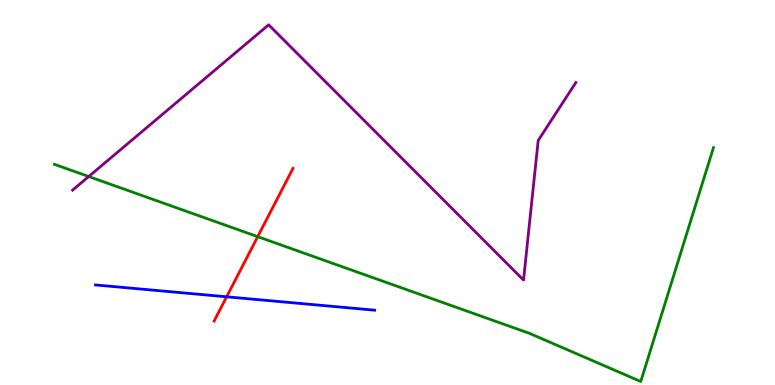[{'lines': ['blue', 'red'], 'intersections': [{'x': 2.92, 'y': 2.29}]}, {'lines': ['green', 'red'], 'intersections': [{'x': 3.33, 'y': 3.85}]}, {'lines': ['purple', 'red'], 'intersections': []}, {'lines': ['blue', 'green'], 'intersections': []}, {'lines': ['blue', 'purple'], 'intersections': []}, {'lines': ['green', 'purple'], 'intersections': [{'x': 1.14, 'y': 5.41}]}]